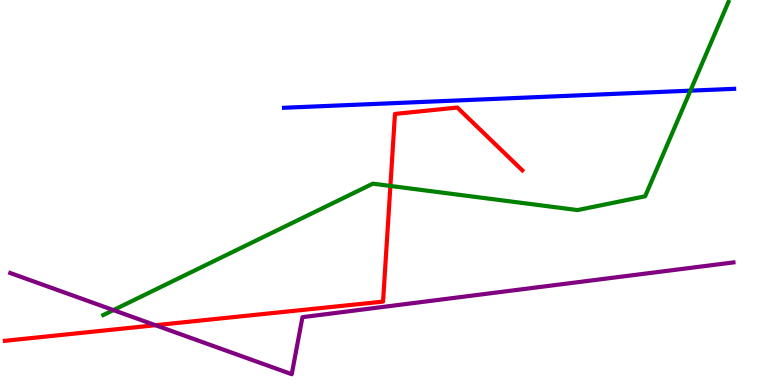[{'lines': ['blue', 'red'], 'intersections': []}, {'lines': ['green', 'red'], 'intersections': [{'x': 5.04, 'y': 5.17}]}, {'lines': ['purple', 'red'], 'intersections': [{'x': 2.01, 'y': 1.55}]}, {'lines': ['blue', 'green'], 'intersections': [{'x': 8.91, 'y': 7.65}]}, {'lines': ['blue', 'purple'], 'intersections': []}, {'lines': ['green', 'purple'], 'intersections': [{'x': 1.46, 'y': 1.95}]}]